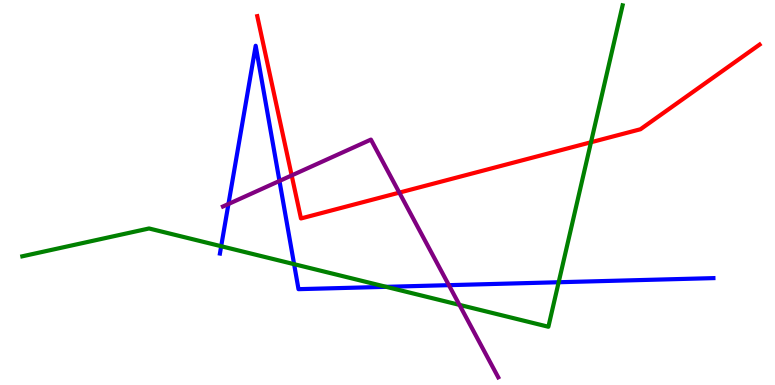[{'lines': ['blue', 'red'], 'intersections': []}, {'lines': ['green', 'red'], 'intersections': [{'x': 7.63, 'y': 6.31}]}, {'lines': ['purple', 'red'], 'intersections': [{'x': 3.76, 'y': 5.44}, {'x': 5.15, 'y': 5.0}]}, {'lines': ['blue', 'green'], 'intersections': [{'x': 2.85, 'y': 3.6}, {'x': 3.79, 'y': 3.14}, {'x': 4.98, 'y': 2.55}, {'x': 7.21, 'y': 2.67}]}, {'lines': ['blue', 'purple'], 'intersections': [{'x': 2.95, 'y': 4.7}, {'x': 3.61, 'y': 5.3}, {'x': 5.79, 'y': 2.59}]}, {'lines': ['green', 'purple'], 'intersections': [{'x': 5.93, 'y': 2.08}]}]